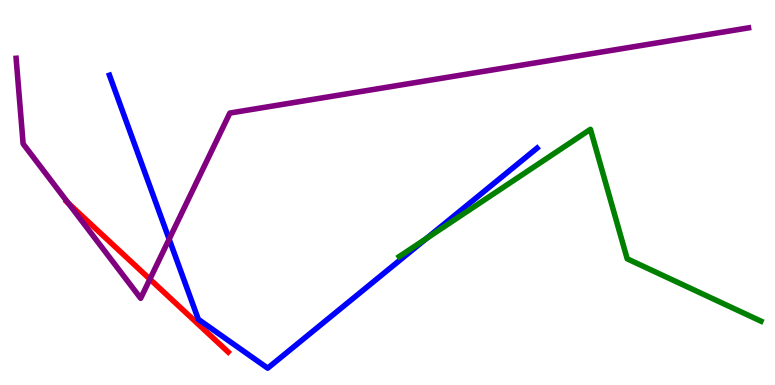[{'lines': ['blue', 'red'], 'intersections': []}, {'lines': ['green', 'red'], 'intersections': []}, {'lines': ['purple', 'red'], 'intersections': [{'x': 0.882, 'y': 4.72}, {'x': 1.93, 'y': 2.75}]}, {'lines': ['blue', 'green'], 'intersections': [{'x': 5.5, 'y': 3.81}]}, {'lines': ['blue', 'purple'], 'intersections': [{'x': 2.18, 'y': 3.79}]}, {'lines': ['green', 'purple'], 'intersections': []}]